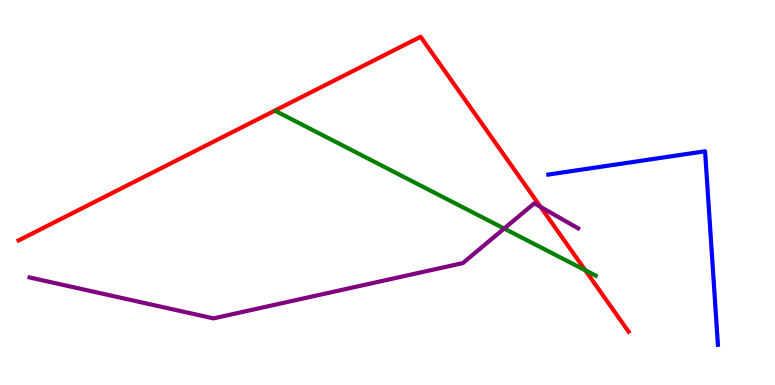[{'lines': ['blue', 'red'], 'intersections': []}, {'lines': ['green', 'red'], 'intersections': [{'x': 7.55, 'y': 2.98}]}, {'lines': ['purple', 'red'], 'intersections': [{'x': 6.98, 'y': 4.63}]}, {'lines': ['blue', 'green'], 'intersections': []}, {'lines': ['blue', 'purple'], 'intersections': []}, {'lines': ['green', 'purple'], 'intersections': [{'x': 6.51, 'y': 4.06}]}]